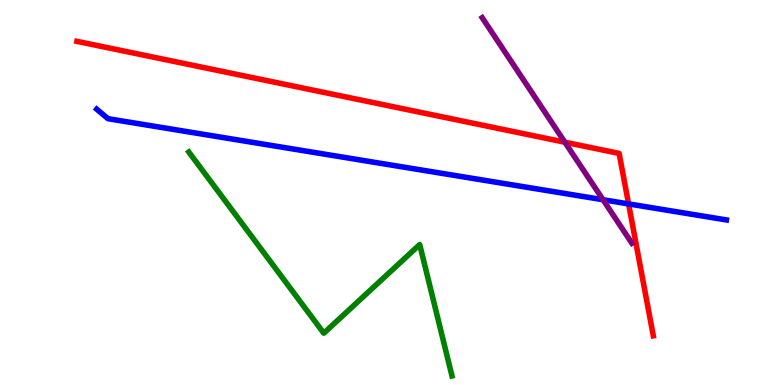[{'lines': ['blue', 'red'], 'intersections': [{'x': 8.11, 'y': 4.7}]}, {'lines': ['green', 'red'], 'intersections': []}, {'lines': ['purple', 'red'], 'intersections': [{'x': 7.29, 'y': 6.31}]}, {'lines': ['blue', 'green'], 'intersections': []}, {'lines': ['blue', 'purple'], 'intersections': [{'x': 7.78, 'y': 4.81}]}, {'lines': ['green', 'purple'], 'intersections': []}]